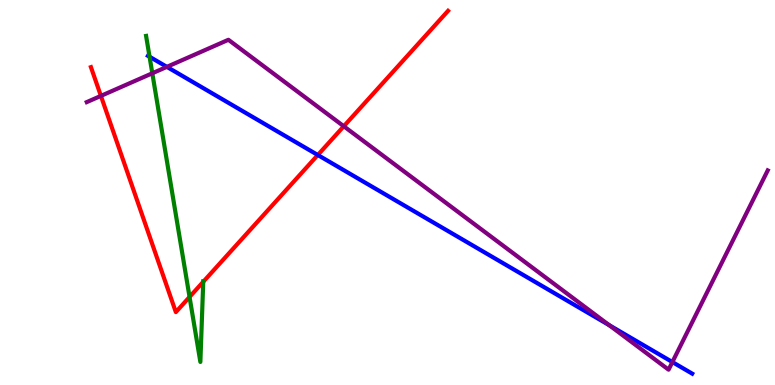[{'lines': ['blue', 'red'], 'intersections': [{'x': 4.1, 'y': 5.97}]}, {'lines': ['green', 'red'], 'intersections': [{'x': 2.45, 'y': 2.29}, {'x': 2.62, 'y': 2.68}]}, {'lines': ['purple', 'red'], 'intersections': [{'x': 1.3, 'y': 7.51}, {'x': 4.44, 'y': 6.72}]}, {'lines': ['blue', 'green'], 'intersections': [{'x': 1.93, 'y': 8.53}]}, {'lines': ['blue', 'purple'], 'intersections': [{'x': 2.15, 'y': 8.26}, {'x': 7.86, 'y': 1.56}, {'x': 8.68, 'y': 0.596}]}, {'lines': ['green', 'purple'], 'intersections': [{'x': 1.97, 'y': 8.1}]}]